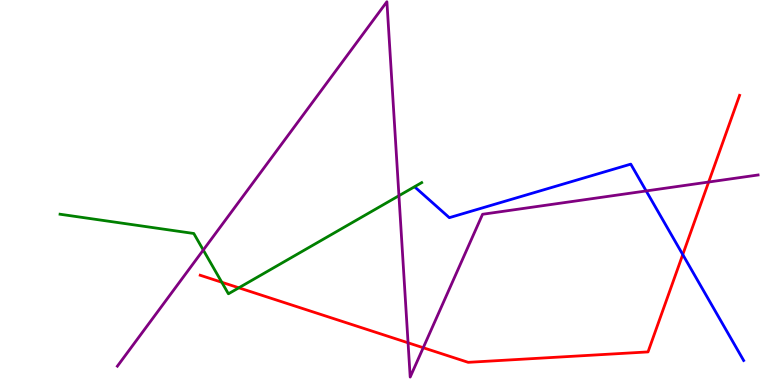[{'lines': ['blue', 'red'], 'intersections': [{'x': 8.81, 'y': 3.39}]}, {'lines': ['green', 'red'], 'intersections': [{'x': 2.86, 'y': 2.67}, {'x': 3.08, 'y': 2.52}]}, {'lines': ['purple', 'red'], 'intersections': [{'x': 5.27, 'y': 1.1}, {'x': 5.46, 'y': 0.968}, {'x': 9.14, 'y': 5.27}]}, {'lines': ['blue', 'green'], 'intersections': []}, {'lines': ['blue', 'purple'], 'intersections': [{'x': 8.34, 'y': 5.04}]}, {'lines': ['green', 'purple'], 'intersections': [{'x': 2.62, 'y': 3.51}, {'x': 5.15, 'y': 4.92}]}]